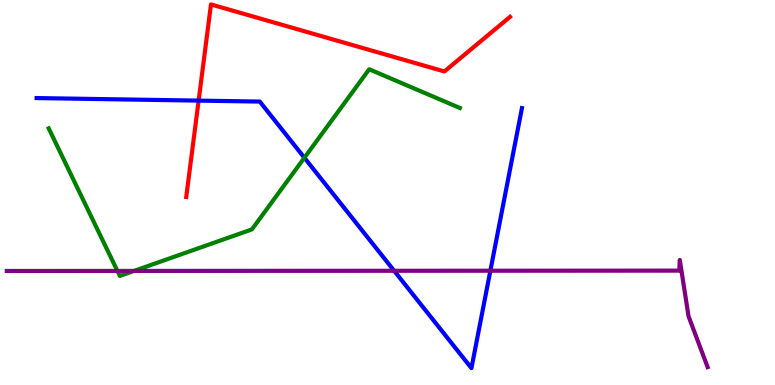[{'lines': ['blue', 'red'], 'intersections': [{'x': 2.56, 'y': 7.39}]}, {'lines': ['green', 'red'], 'intersections': []}, {'lines': ['purple', 'red'], 'intersections': []}, {'lines': ['blue', 'green'], 'intersections': [{'x': 3.93, 'y': 5.9}]}, {'lines': ['blue', 'purple'], 'intersections': [{'x': 5.09, 'y': 2.97}, {'x': 6.33, 'y': 2.97}]}, {'lines': ['green', 'purple'], 'intersections': [{'x': 1.52, 'y': 2.96}, {'x': 1.73, 'y': 2.96}]}]